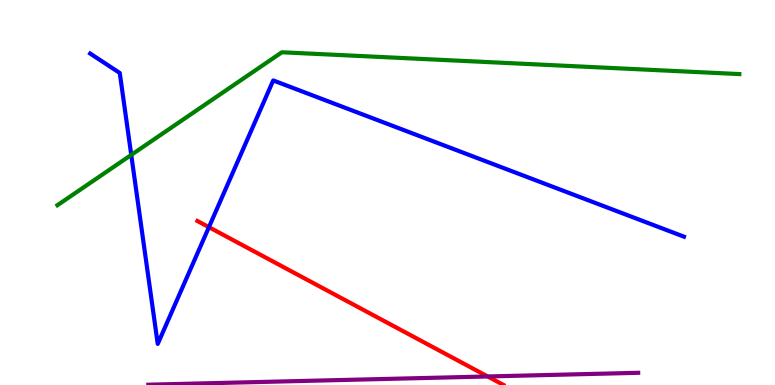[{'lines': ['blue', 'red'], 'intersections': [{'x': 2.7, 'y': 4.1}]}, {'lines': ['green', 'red'], 'intersections': []}, {'lines': ['purple', 'red'], 'intersections': [{'x': 6.29, 'y': 0.222}]}, {'lines': ['blue', 'green'], 'intersections': [{'x': 1.69, 'y': 5.98}]}, {'lines': ['blue', 'purple'], 'intersections': []}, {'lines': ['green', 'purple'], 'intersections': []}]